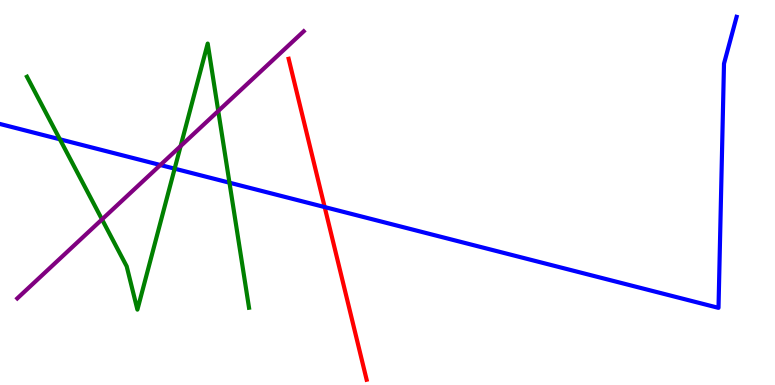[{'lines': ['blue', 'red'], 'intersections': [{'x': 4.19, 'y': 4.62}]}, {'lines': ['green', 'red'], 'intersections': []}, {'lines': ['purple', 'red'], 'intersections': []}, {'lines': ['blue', 'green'], 'intersections': [{'x': 0.773, 'y': 6.38}, {'x': 2.25, 'y': 5.62}, {'x': 2.96, 'y': 5.25}]}, {'lines': ['blue', 'purple'], 'intersections': [{'x': 2.07, 'y': 5.71}]}, {'lines': ['green', 'purple'], 'intersections': [{'x': 1.32, 'y': 4.3}, {'x': 2.33, 'y': 6.21}, {'x': 2.82, 'y': 7.12}]}]